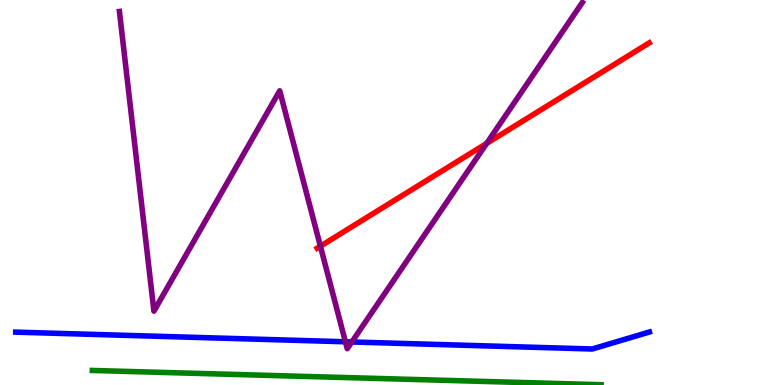[{'lines': ['blue', 'red'], 'intersections': []}, {'lines': ['green', 'red'], 'intersections': []}, {'lines': ['purple', 'red'], 'intersections': [{'x': 4.13, 'y': 3.61}, {'x': 6.28, 'y': 6.28}]}, {'lines': ['blue', 'green'], 'intersections': []}, {'lines': ['blue', 'purple'], 'intersections': [{'x': 4.46, 'y': 1.12}, {'x': 4.54, 'y': 1.12}]}, {'lines': ['green', 'purple'], 'intersections': []}]